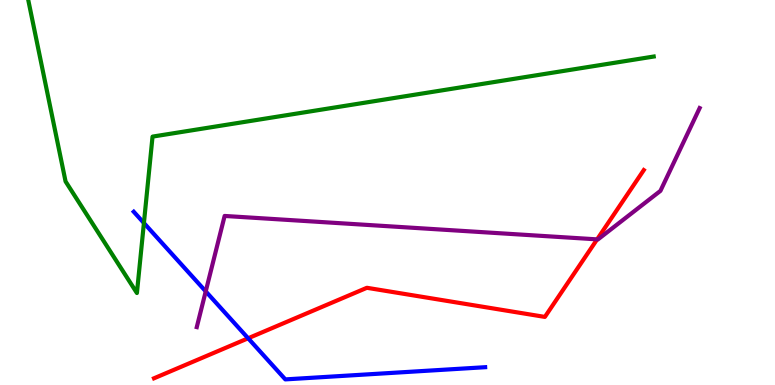[{'lines': ['blue', 'red'], 'intersections': [{'x': 3.2, 'y': 1.21}]}, {'lines': ['green', 'red'], 'intersections': []}, {'lines': ['purple', 'red'], 'intersections': [{'x': 7.7, 'y': 3.78}]}, {'lines': ['blue', 'green'], 'intersections': [{'x': 1.86, 'y': 4.21}]}, {'lines': ['blue', 'purple'], 'intersections': [{'x': 2.65, 'y': 2.43}]}, {'lines': ['green', 'purple'], 'intersections': []}]